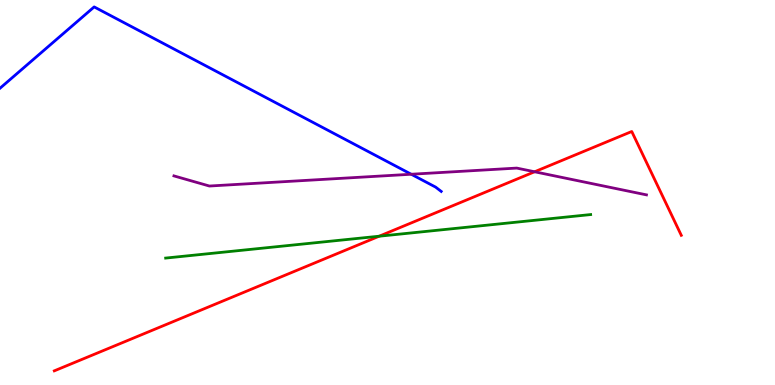[{'lines': ['blue', 'red'], 'intersections': []}, {'lines': ['green', 'red'], 'intersections': [{'x': 4.89, 'y': 3.86}]}, {'lines': ['purple', 'red'], 'intersections': [{'x': 6.9, 'y': 5.54}]}, {'lines': ['blue', 'green'], 'intersections': []}, {'lines': ['blue', 'purple'], 'intersections': [{'x': 5.31, 'y': 5.47}]}, {'lines': ['green', 'purple'], 'intersections': []}]